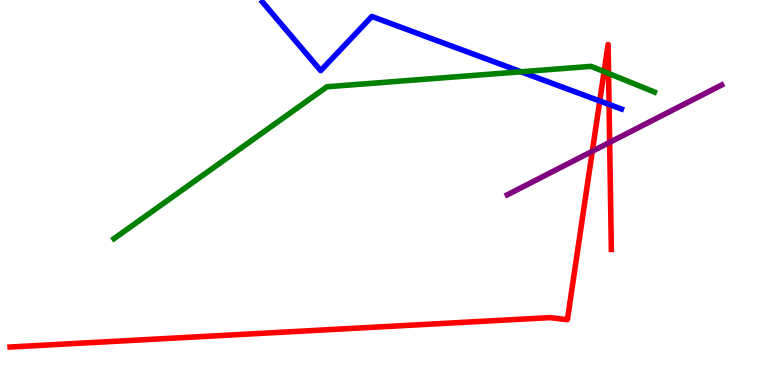[{'lines': ['blue', 'red'], 'intersections': [{'x': 7.74, 'y': 7.38}, {'x': 7.86, 'y': 7.29}]}, {'lines': ['green', 'red'], 'intersections': [{'x': 7.79, 'y': 8.14}, {'x': 7.85, 'y': 8.09}]}, {'lines': ['purple', 'red'], 'intersections': [{'x': 7.64, 'y': 6.07}, {'x': 7.87, 'y': 6.3}]}, {'lines': ['blue', 'green'], 'intersections': [{'x': 6.72, 'y': 8.14}]}, {'lines': ['blue', 'purple'], 'intersections': []}, {'lines': ['green', 'purple'], 'intersections': []}]